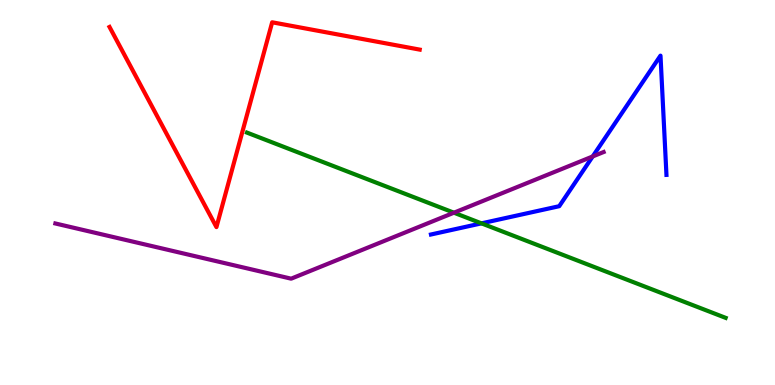[{'lines': ['blue', 'red'], 'intersections': []}, {'lines': ['green', 'red'], 'intersections': []}, {'lines': ['purple', 'red'], 'intersections': []}, {'lines': ['blue', 'green'], 'intersections': [{'x': 6.21, 'y': 4.2}]}, {'lines': ['blue', 'purple'], 'intersections': [{'x': 7.65, 'y': 5.94}]}, {'lines': ['green', 'purple'], 'intersections': [{'x': 5.86, 'y': 4.48}]}]